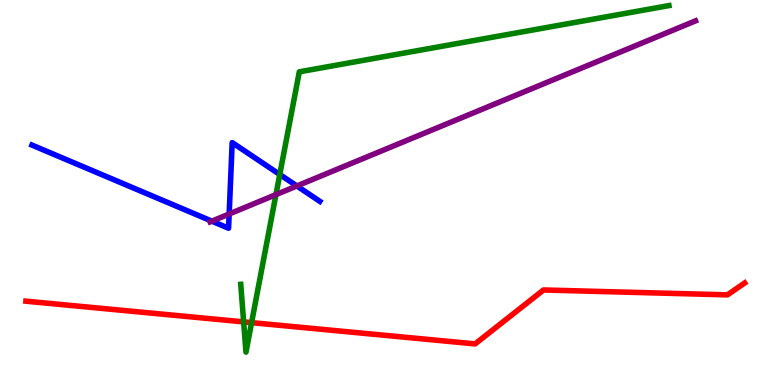[{'lines': ['blue', 'red'], 'intersections': []}, {'lines': ['green', 'red'], 'intersections': [{'x': 3.14, 'y': 1.64}, {'x': 3.25, 'y': 1.62}]}, {'lines': ['purple', 'red'], 'intersections': []}, {'lines': ['blue', 'green'], 'intersections': [{'x': 3.61, 'y': 5.47}]}, {'lines': ['blue', 'purple'], 'intersections': [{'x': 2.73, 'y': 4.26}, {'x': 2.96, 'y': 4.44}, {'x': 3.83, 'y': 5.17}]}, {'lines': ['green', 'purple'], 'intersections': [{'x': 3.56, 'y': 4.94}]}]